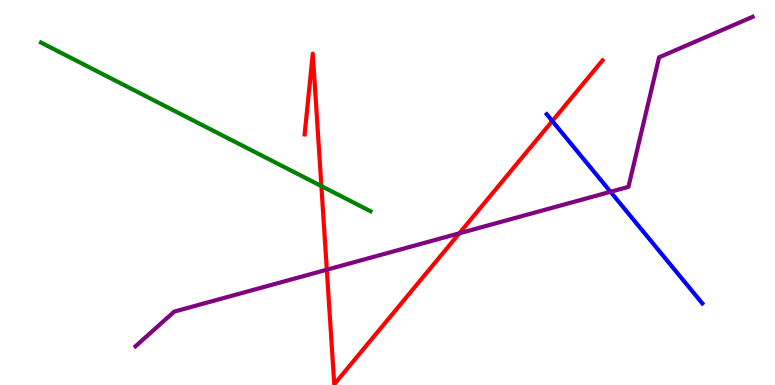[{'lines': ['blue', 'red'], 'intersections': [{'x': 7.13, 'y': 6.86}]}, {'lines': ['green', 'red'], 'intersections': [{'x': 4.15, 'y': 5.17}]}, {'lines': ['purple', 'red'], 'intersections': [{'x': 4.22, 'y': 2.99}, {'x': 5.93, 'y': 3.94}]}, {'lines': ['blue', 'green'], 'intersections': []}, {'lines': ['blue', 'purple'], 'intersections': [{'x': 7.88, 'y': 5.02}]}, {'lines': ['green', 'purple'], 'intersections': []}]